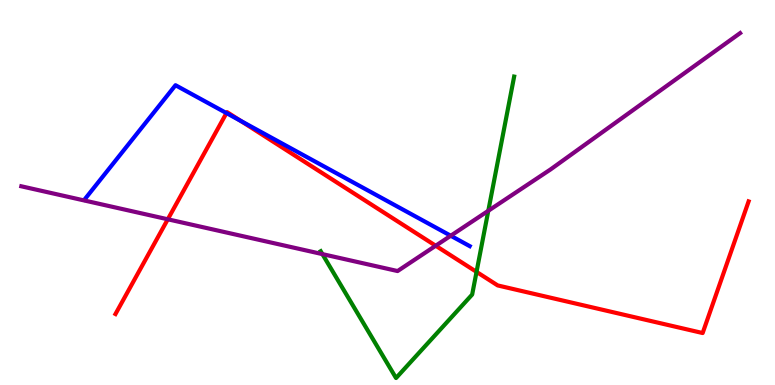[{'lines': ['blue', 'red'], 'intersections': [{'x': 2.92, 'y': 7.06}, {'x': 3.11, 'y': 6.86}]}, {'lines': ['green', 'red'], 'intersections': [{'x': 6.15, 'y': 2.94}]}, {'lines': ['purple', 'red'], 'intersections': [{'x': 2.17, 'y': 4.3}, {'x': 5.62, 'y': 3.62}]}, {'lines': ['blue', 'green'], 'intersections': []}, {'lines': ['blue', 'purple'], 'intersections': [{'x': 5.82, 'y': 3.88}]}, {'lines': ['green', 'purple'], 'intersections': [{'x': 4.16, 'y': 3.4}, {'x': 6.3, 'y': 4.53}]}]